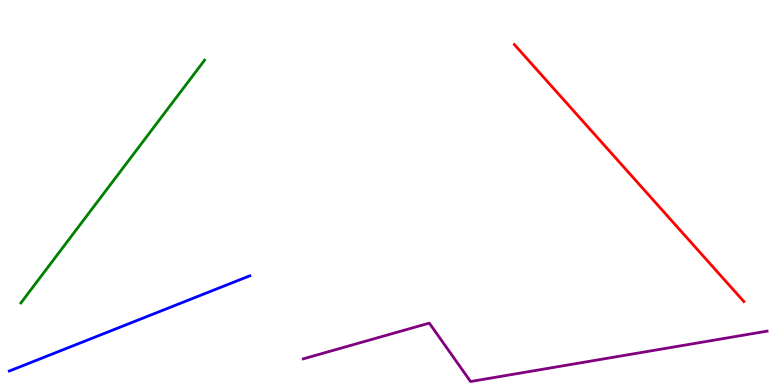[{'lines': ['blue', 'red'], 'intersections': []}, {'lines': ['green', 'red'], 'intersections': []}, {'lines': ['purple', 'red'], 'intersections': []}, {'lines': ['blue', 'green'], 'intersections': []}, {'lines': ['blue', 'purple'], 'intersections': []}, {'lines': ['green', 'purple'], 'intersections': []}]